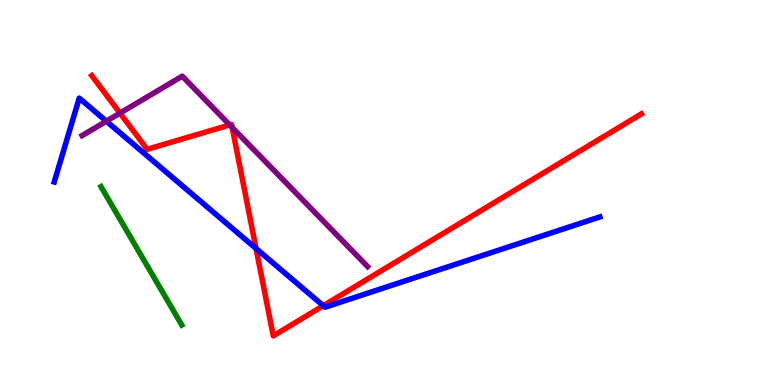[{'lines': ['blue', 'red'], 'intersections': [{'x': 3.3, 'y': 3.55}, {'x': 4.17, 'y': 2.06}]}, {'lines': ['green', 'red'], 'intersections': []}, {'lines': ['purple', 'red'], 'intersections': [{'x': 1.55, 'y': 7.06}, {'x': 2.96, 'y': 6.75}, {'x': 3.0, 'y': 6.69}]}, {'lines': ['blue', 'green'], 'intersections': []}, {'lines': ['blue', 'purple'], 'intersections': [{'x': 1.37, 'y': 6.85}]}, {'lines': ['green', 'purple'], 'intersections': []}]